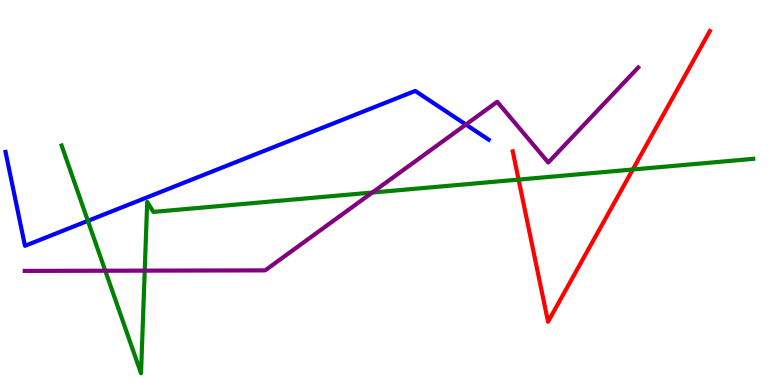[{'lines': ['blue', 'red'], 'intersections': []}, {'lines': ['green', 'red'], 'intersections': [{'x': 6.69, 'y': 5.33}, {'x': 8.17, 'y': 5.6}]}, {'lines': ['purple', 'red'], 'intersections': []}, {'lines': ['blue', 'green'], 'intersections': [{'x': 1.13, 'y': 4.26}]}, {'lines': ['blue', 'purple'], 'intersections': [{'x': 6.01, 'y': 6.76}]}, {'lines': ['green', 'purple'], 'intersections': [{'x': 1.36, 'y': 2.97}, {'x': 1.87, 'y': 2.97}, {'x': 4.8, 'y': 5.0}]}]